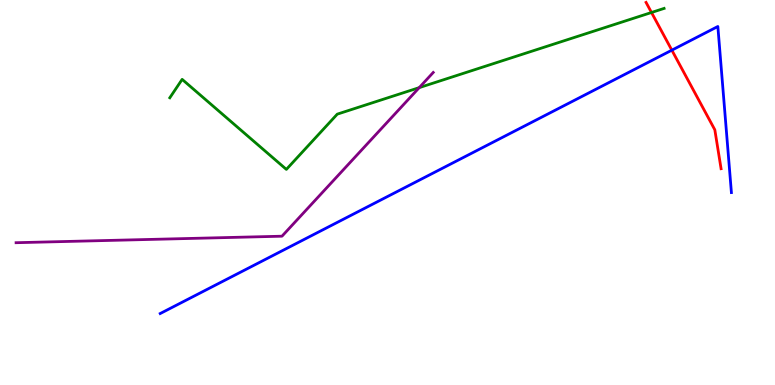[{'lines': ['blue', 'red'], 'intersections': [{'x': 8.67, 'y': 8.7}]}, {'lines': ['green', 'red'], 'intersections': [{'x': 8.41, 'y': 9.68}]}, {'lines': ['purple', 'red'], 'intersections': []}, {'lines': ['blue', 'green'], 'intersections': []}, {'lines': ['blue', 'purple'], 'intersections': []}, {'lines': ['green', 'purple'], 'intersections': [{'x': 5.41, 'y': 7.72}]}]